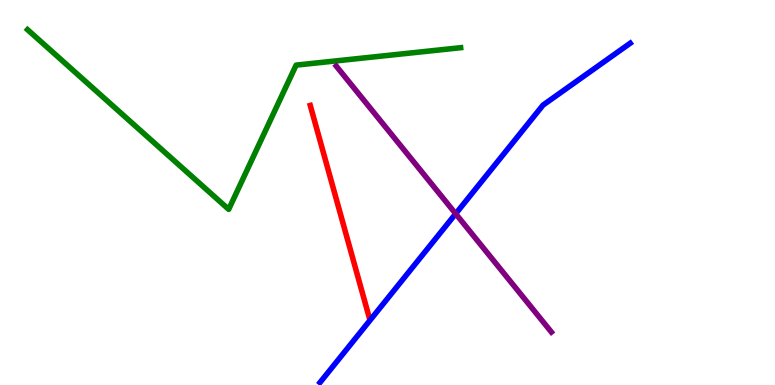[{'lines': ['blue', 'red'], 'intersections': []}, {'lines': ['green', 'red'], 'intersections': []}, {'lines': ['purple', 'red'], 'intersections': []}, {'lines': ['blue', 'green'], 'intersections': []}, {'lines': ['blue', 'purple'], 'intersections': [{'x': 5.88, 'y': 4.45}]}, {'lines': ['green', 'purple'], 'intersections': []}]